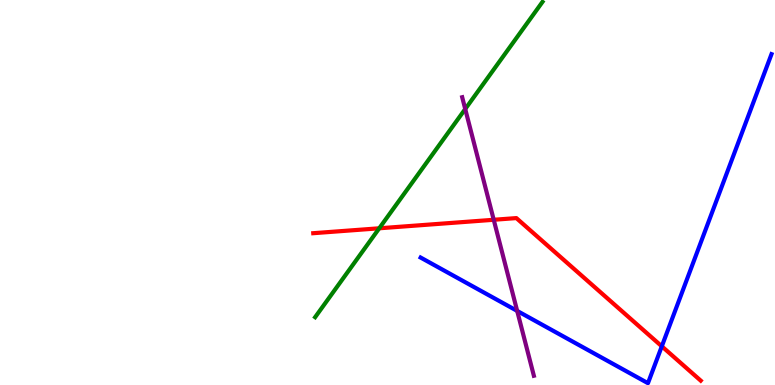[{'lines': ['blue', 'red'], 'intersections': [{'x': 8.54, 'y': 1.0}]}, {'lines': ['green', 'red'], 'intersections': [{'x': 4.89, 'y': 4.07}]}, {'lines': ['purple', 'red'], 'intersections': [{'x': 6.37, 'y': 4.29}]}, {'lines': ['blue', 'green'], 'intersections': []}, {'lines': ['blue', 'purple'], 'intersections': [{'x': 6.67, 'y': 1.92}]}, {'lines': ['green', 'purple'], 'intersections': [{'x': 6.0, 'y': 7.17}]}]